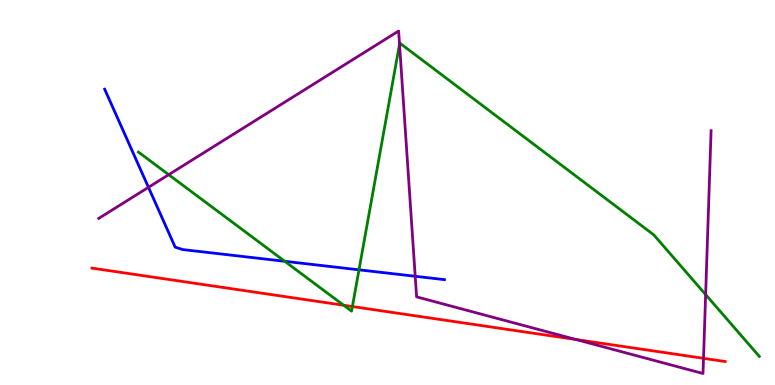[{'lines': ['blue', 'red'], 'intersections': []}, {'lines': ['green', 'red'], 'intersections': [{'x': 4.43, 'y': 2.07}, {'x': 4.55, 'y': 2.04}]}, {'lines': ['purple', 'red'], 'intersections': [{'x': 7.43, 'y': 1.18}, {'x': 9.08, 'y': 0.693}]}, {'lines': ['blue', 'green'], 'intersections': [{'x': 3.67, 'y': 3.21}, {'x': 4.63, 'y': 2.99}]}, {'lines': ['blue', 'purple'], 'intersections': [{'x': 1.92, 'y': 5.13}, {'x': 5.36, 'y': 2.82}]}, {'lines': ['green', 'purple'], 'intersections': [{'x': 2.18, 'y': 5.46}, {'x': 5.16, 'y': 8.85}, {'x': 9.1, 'y': 2.35}]}]